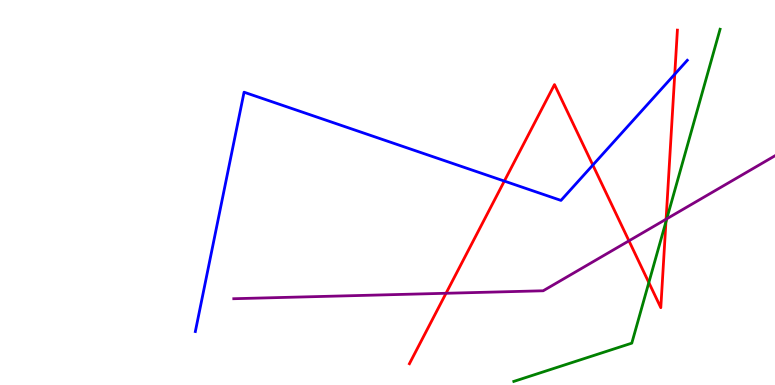[{'lines': ['blue', 'red'], 'intersections': [{'x': 6.51, 'y': 5.3}, {'x': 7.65, 'y': 5.71}, {'x': 8.71, 'y': 8.07}]}, {'lines': ['green', 'red'], 'intersections': [{'x': 8.37, 'y': 2.66}, {'x': 8.59, 'y': 4.24}]}, {'lines': ['purple', 'red'], 'intersections': [{'x': 5.76, 'y': 2.38}, {'x': 8.12, 'y': 3.74}, {'x': 8.59, 'y': 4.31}]}, {'lines': ['blue', 'green'], 'intersections': []}, {'lines': ['blue', 'purple'], 'intersections': []}, {'lines': ['green', 'purple'], 'intersections': [{'x': 8.6, 'y': 4.32}]}]